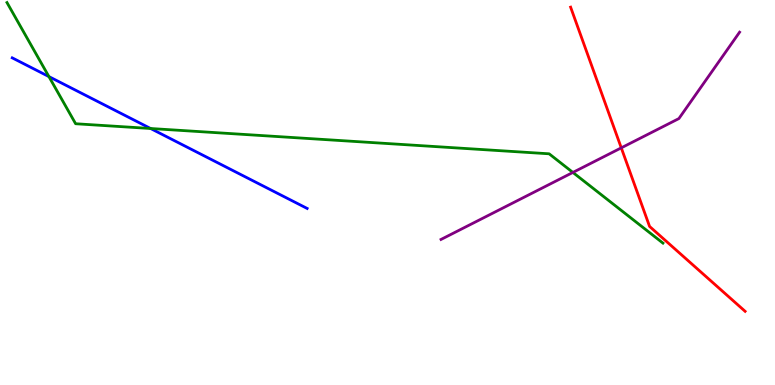[{'lines': ['blue', 'red'], 'intersections': []}, {'lines': ['green', 'red'], 'intersections': []}, {'lines': ['purple', 'red'], 'intersections': [{'x': 8.02, 'y': 6.16}]}, {'lines': ['blue', 'green'], 'intersections': [{'x': 0.631, 'y': 8.01}, {'x': 1.94, 'y': 6.66}]}, {'lines': ['blue', 'purple'], 'intersections': []}, {'lines': ['green', 'purple'], 'intersections': [{'x': 7.39, 'y': 5.52}]}]